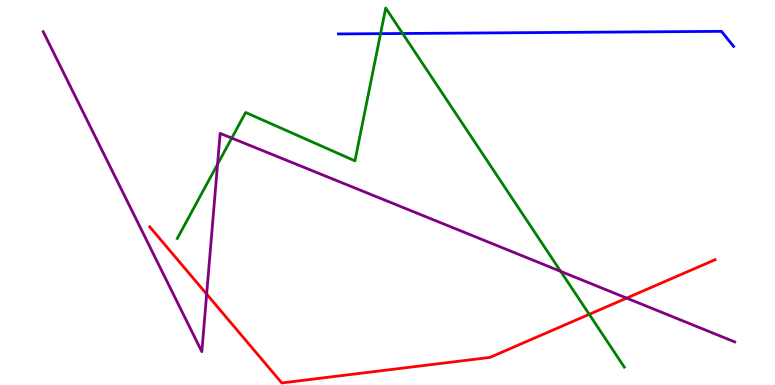[{'lines': ['blue', 'red'], 'intersections': []}, {'lines': ['green', 'red'], 'intersections': [{'x': 7.6, 'y': 1.84}]}, {'lines': ['purple', 'red'], 'intersections': [{'x': 2.67, 'y': 2.36}, {'x': 8.09, 'y': 2.26}]}, {'lines': ['blue', 'green'], 'intersections': [{'x': 4.91, 'y': 9.13}, {'x': 5.2, 'y': 9.13}]}, {'lines': ['blue', 'purple'], 'intersections': []}, {'lines': ['green', 'purple'], 'intersections': [{'x': 2.81, 'y': 5.73}, {'x': 2.99, 'y': 6.41}, {'x': 7.23, 'y': 2.95}]}]